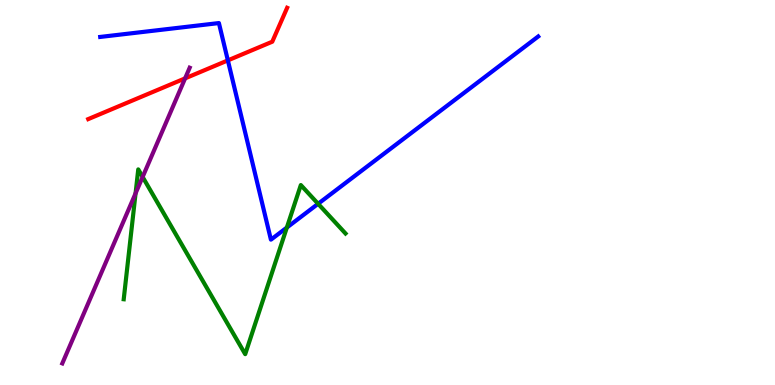[{'lines': ['blue', 'red'], 'intersections': [{'x': 2.94, 'y': 8.43}]}, {'lines': ['green', 'red'], 'intersections': []}, {'lines': ['purple', 'red'], 'intersections': [{'x': 2.39, 'y': 7.96}]}, {'lines': ['blue', 'green'], 'intersections': [{'x': 3.7, 'y': 4.09}, {'x': 4.1, 'y': 4.71}]}, {'lines': ['blue', 'purple'], 'intersections': []}, {'lines': ['green', 'purple'], 'intersections': [{'x': 1.75, 'y': 4.98}, {'x': 1.84, 'y': 5.4}]}]